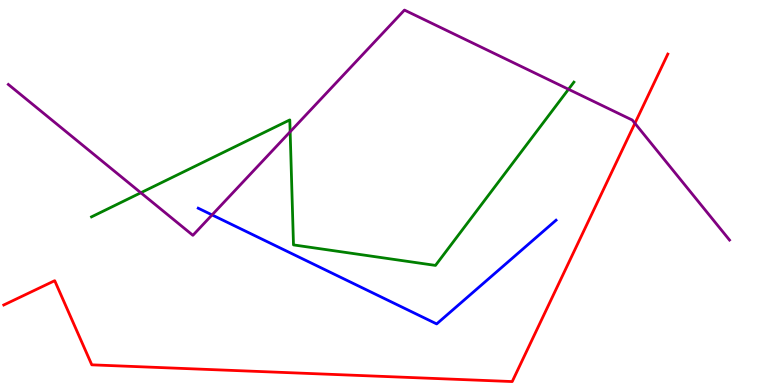[{'lines': ['blue', 'red'], 'intersections': []}, {'lines': ['green', 'red'], 'intersections': []}, {'lines': ['purple', 'red'], 'intersections': [{'x': 8.19, 'y': 6.8}]}, {'lines': ['blue', 'green'], 'intersections': []}, {'lines': ['blue', 'purple'], 'intersections': [{'x': 2.74, 'y': 4.42}]}, {'lines': ['green', 'purple'], 'intersections': [{'x': 1.82, 'y': 4.99}, {'x': 3.74, 'y': 6.58}, {'x': 7.34, 'y': 7.68}]}]